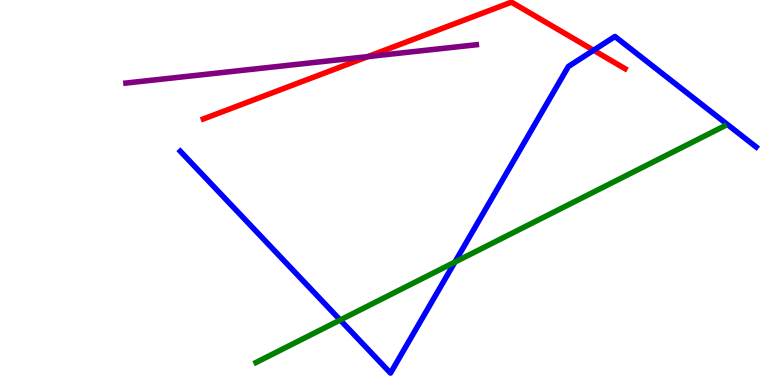[{'lines': ['blue', 'red'], 'intersections': [{'x': 7.66, 'y': 8.69}]}, {'lines': ['green', 'red'], 'intersections': []}, {'lines': ['purple', 'red'], 'intersections': [{'x': 4.75, 'y': 8.53}]}, {'lines': ['blue', 'green'], 'intersections': [{'x': 4.39, 'y': 1.69}, {'x': 5.87, 'y': 3.19}]}, {'lines': ['blue', 'purple'], 'intersections': []}, {'lines': ['green', 'purple'], 'intersections': []}]